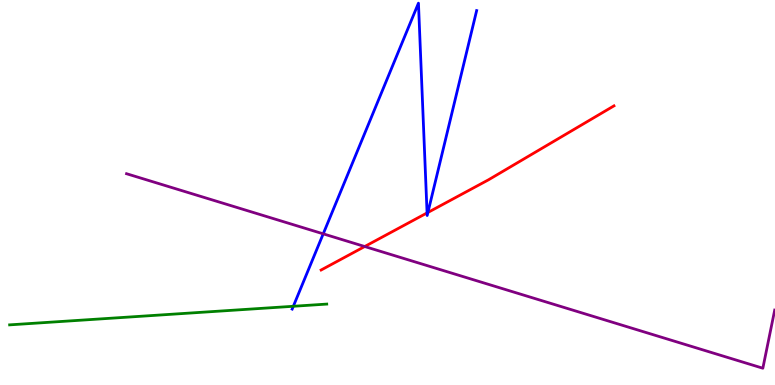[{'lines': ['blue', 'red'], 'intersections': [{'x': 5.51, 'y': 4.47}, {'x': 5.52, 'y': 4.48}]}, {'lines': ['green', 'red'], 'intersections': []}, {'lines': ['purple', 'red'], 'intersections': [{'x': 4.71, 'y': 3.6}]}, {'lines': ['blue', 'green'], 'intersections': [{'x': 3.78, 'y': 2.04}]}, {'lines': ['blue', 'purple'], 'intersections': [{'x': 4.17, 'y': 3.93}]}, {'lines': ['green', 'purple'], 'intersections': []}]